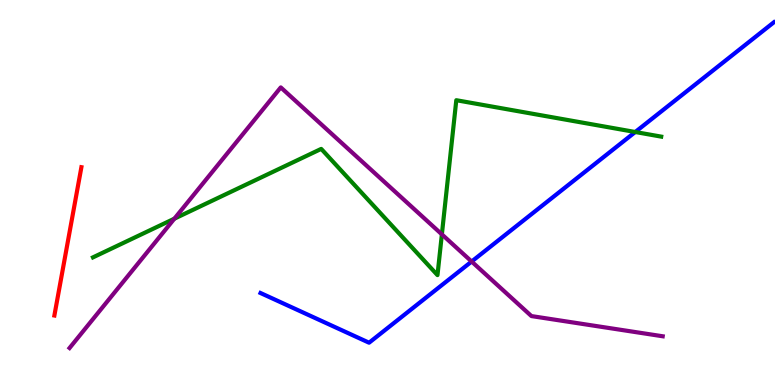[{'lines': ['blue', 'red'], 'intersections': []}, {'lines': ['green', 'red'], 'intersections': []}, {'lines': ['purple', 'red'], 'intersections': []}, {'lines': ['blue', 'green'], 'intersections': [{'x': 8.2, 'y': 6.57}]}, {'lines': ['blue', 'purple'], 'intersections': [{'x': 6.09, 'y': 3.21}]}, {'lines': ['green', 'purple'], 'intersections': [{'x': 2.25, 'y': 4.32}, {'x': 5.7, 'y': 3.91}]}]